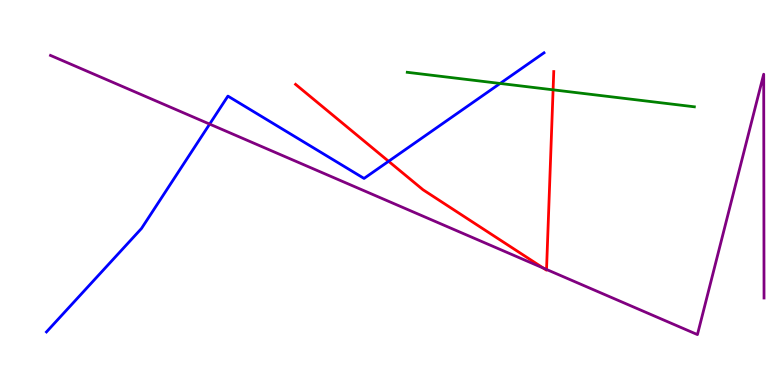[{'lines': ['blue', 'red'], 'intersections': [{'x': 5.01, 'y': 5.81}]}, {'lines': ['green', 'red'], 'intersections': [{'x': 7.14, 'y': 7.67}]}, {'lines': ['purple', 'red'], 'intersections': [{'x': 7.01, 'y': 3.04}, {'x': 7.05, 'y': 3.0}]}, {'lines': ['blue', 'green'], 'intersections': [{'x': 6.45, 'y': 7.83}]}, {'lines': ['blue', 'purple'], 'intersections': [{'x': 2.71, 'y': 6.78}]}, {'lines': ['green', 'purple'], 'intersections': []}]